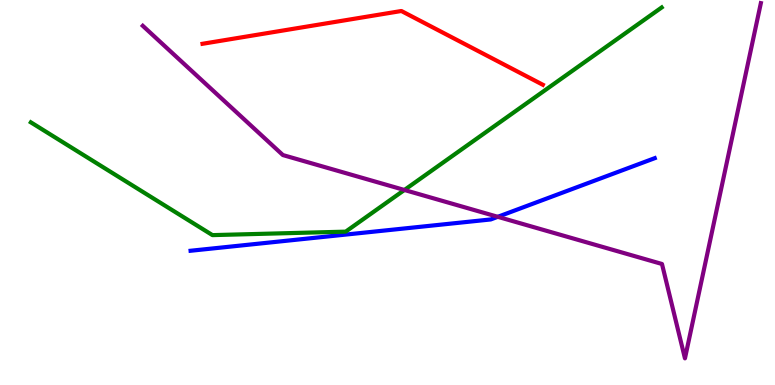[{'lines': ['blue', 'red'], 'intersections': []}, {'lines': ['green', 'red'], 'intersections': []}, {'lines': ['purple', 'red'], 'intersections': []}, {'lines': ['blue', 'green'], 'intersections': []}, {'lines': ['blue', 'purple'], 'intersections': [{'x': 6.42, 'y': 4.37}]}, {'lines': ['green', 'purple'], 'intersections': [{'x': 5.22, 'y': 5.07}]}]